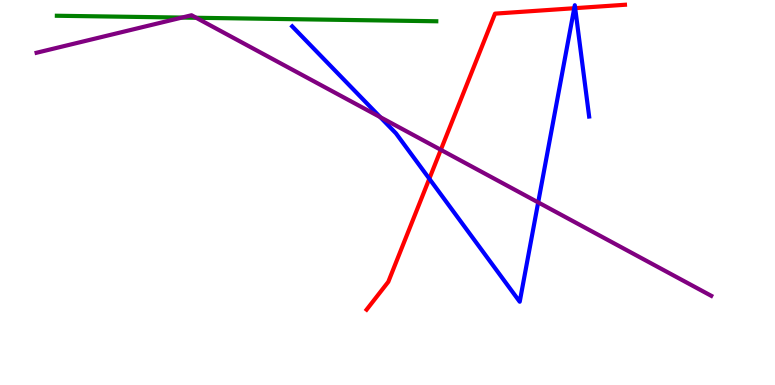[{'lines': ['blue', 'red'], 'intersections': [{'x': 5.54, 'y': 5.36}, {'x': 7.41, 'y': 9.79}, {'x': 7.42, 'y': 9.79}]}, {'lines': ['green', 'red'], 'intersections': []}, {'lines': ['purple', 'red'], 'intersections': [{'x': 5.69, 'y': 6.11}]}, {'lines': ['blue', 'green'], 'intersections': []}, {'lines': ['blue', 'purple'], 'intersections': [{'x': 4.91, 'y': 6.96}, {'x': 6.94, 'y': 4.74}]}, {'lines': ['green', 'purple'], 'intersections': [{'x': 2.35, 'y': 9.54}, {'x': 2.53, 'y': 9.54}]}]